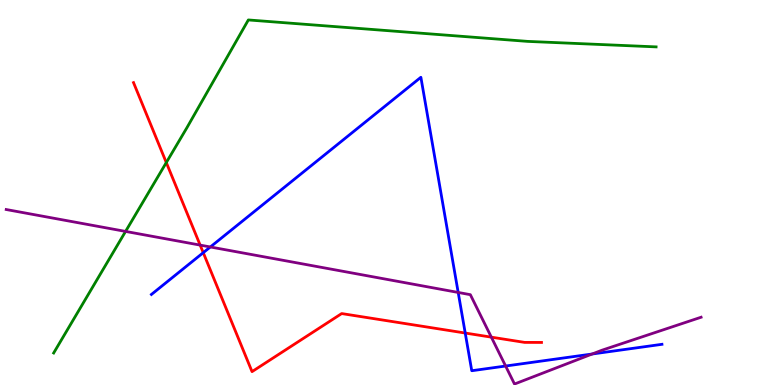[{'lines': ['blue', 'red'], 'intersections': [{'x': 2.62, 'y': 3.44}, {'x': 6.0, 'y': 1.35}]}, {'lines': ['green', 'red'], 'intersections': [{'x': 2.15, 'y': 5.78}]}, {'lines': ['purple', 'red'], 'intersections': [{'x': 2.58, 'y': 3.63}, {'x': 6.34, 'y': 1.24}]}, {'lines': ['blue', 'green'], 'intersections': []}, {'lines': ['blue', 'purple'], 'intersections': [{'x': 2.71, 'y': 3.59}, {'x': 5.91, 'y': 2.4}, {'x': 6.52, 'y': 0.493}, {'x': 7.64, 'y': 0.805}]}, {'lines': ['green', 'purple'], 'intersections': [{'x': 1.62, 'y': 3.99}]}]